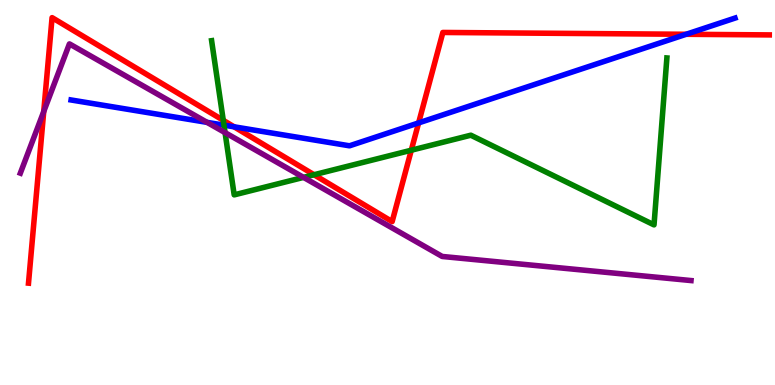[{'lines': ['blue', 'red'], 'intersections': [{'x': 3.02, 'y': 6.71}, {'x': 5.4, 'y': 6.81}, {'x': 8.85, 'y': 9.11}]}, {'lines': ['green', 'red'], 'intersections': [{'x': 2.88, 'y': 6.87}, {'x': 4.05, 'y': 5.46}, {'x': 5.31, 'y': 6.1}]}, {'lines': ['purple', 'red'], 'intersections': [{'x': 0.564, 'y': 7.1}]}, {'lines': ['blue', 'green'], 'intersections': [{'x': 2.89, 'y': 6.75}]}, {'lines': ['blue', 'purple'], 'intersections': [{'x': 2.67, 'y': 6.82}]}, {'lines': ['green', 'purple'], 'intersections': [{'x': 2.9, 'y': 6.55}, {'x': 3.92, 'y': 5.39}]}]